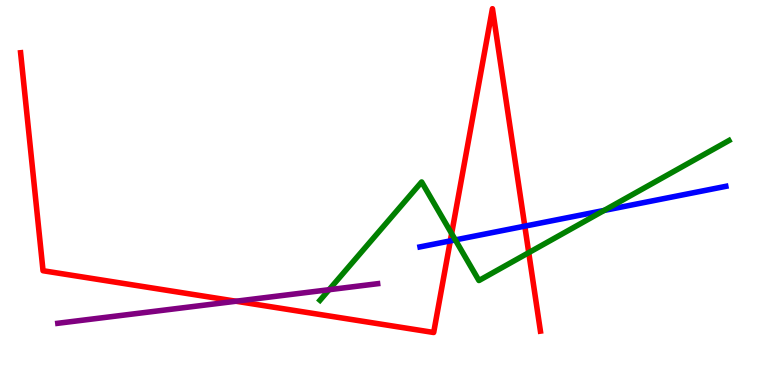[{'lines': ['blue', 'red'], 'intersections': [{'x': 5.81, 'y': 3.74}, {'x': 6.77, 'y': 4.13}]}, {'lines': ['green', 'red'], 'intersections': [{'x': 5.83, 'y': 3.93}, {'x': 6.82, 'y': 3.44}]}, {'lines': ['purple', 'red'], 'intersections': [{'x': 3.04, 'y': 2.18}]}, {'lines': ['blue', 'green'], 'intersections': [{'x': 5.88, 'y': 3.77}, {'x': 7.8, 'y': 4.53}]}, {'lines': ['blue', 'purple'], 'intersections': []}, {'lines': ['green', 'purple'], 'intersections': [{'x': 4.25, 'y': 2.48}]}]